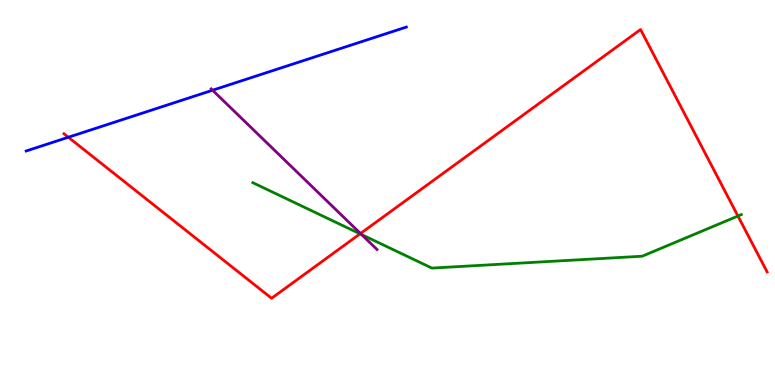[{'lines': ['blue', 'red'], 'intersections': [{'x': 0.882, 'y': 6.43}]}, {'lines': ['green', 'red'], 'intersections': [{'x': 4.65, 'y': 3.93}, {'x': 9.52, 'y': 4.39}]}, {'lines': ['purple', 'red'], 'intersections': [{'x': 4.65, 'y': 3.93}]}, {'lines': ['blue', 'green'], 'intersections': []}, {'lines': ['blue', 'purple'], 'intersections': [{'x': 2.74, 'y': 7.66}]}, {'lines': ['green', 'purple'], 'intersections': [{'x': 4.67, 'y': 3.91}]}]